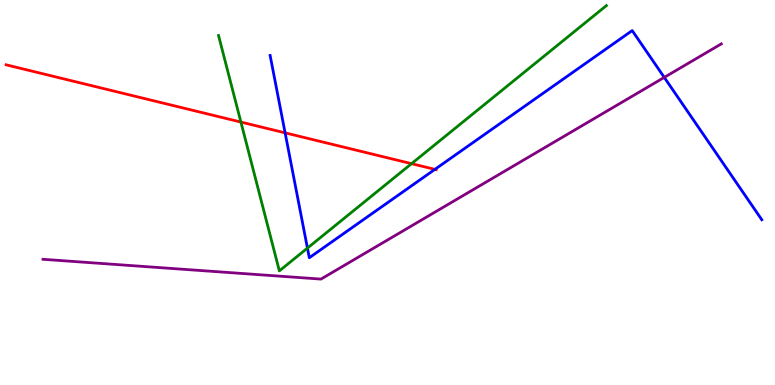[{'lines': ['blue', 'red'], 'intersections': [{'x': 3.68, 'y': 6.55}, {'x': 5.61, 'y': 5.6}]}, {'lines': ['green', 'red'], 'intersections': [{'x': 3.11, 'y': 6.83}, {'x': 5.31, 'y': 5.75}]}, {'lines': ['purple', 'red'], 'intersections': []}, {'lines': ['blue', 'green'], 'intersections': [{'x': 3.97, 'y': 3.56}]}, {'lines': ['blue', 'purple'], 'intersections': [{'x': 8.57, 'y': 7.99}]}, {'lines': ['green', 'purple'], 'intersections': []}]